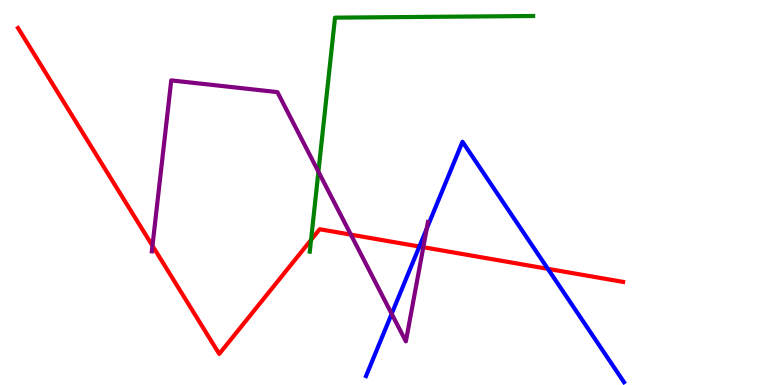[{'lines': ['blue', 'red'], 'intersections': [{'x': 5.41, 'y': 3.6}, {'x': 7.07, 'y': 3.02}]}, {'lines': ['green', 'red'], 'intersections': [{'x': 4.01, 'y': 3.77}]}, {'lines': ['purple', 'red'], 'intersections': [{'x': 1.97, 'y': 3.62}, {'x': 4.53, 'y': 3.91}, {'x': 5.46, 'y': 3.58}]}, {'lines': ['blue', 'green'], 'intersections': []}, {'lines': ['blue', 'purple'], 'intersections': [{'x': 5.05, 'y': 1.85}, {'x': 5.51, 'y': 4.06}]}, {'lines': ['green', 'purple'], 'intersections': [{'x': 4.11, 'y': 5.54}]}]